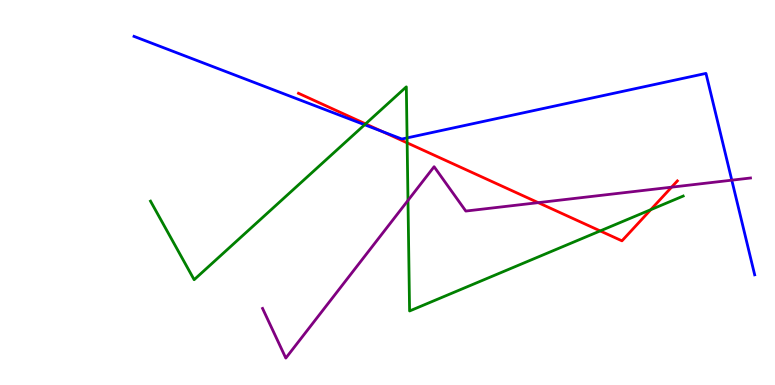[{'lines': ['blue', 'red'], 'intersections': [{'x': 4.93, 'y': 6.58}]}, {'lines': ['green', 'red'], 'intersections': [{'x': 4.72, 'y': 6.78}, {'x': 5.25, 'y': 6.29}, {'x': 7.74, 'y': 4.0}, {'x': 8.4, 'y': 4.55}]}, {'lines': ['purple', 'red'], 'intersections': [{'x': 6.94, 'y': 4.74}, {'x': 8.67, 'y': 5.14}]}, {'lines': ['blue', 'green'], 'intersections': [{'x': 4.7, 'y': 6.76}, {'x': 5.25, 'y': 6.42}]}, {'lines': ['blue', 'purple'], 'intersections': [{'x': 9.44, 'y': 5.32}]}, {'lines': ['green', 'purple'], 'intersections': [{'x': 5.26, 'y': 4.79}]}]